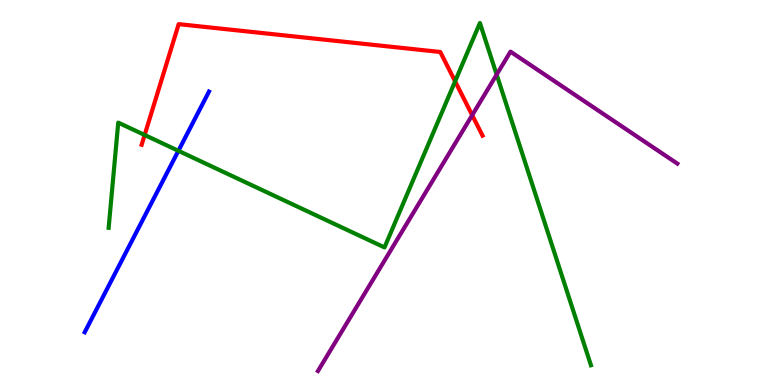[{'lines': ['blue', 'red'], 'intersections': []}, {'lines': ['green', 'red'], 'intersections': [{'x': 1.87, 'y': 6.49}, {'x': 5.87, 'y': 7.89}]}, {'lines': ['purple', 'red'], 'intersections': [{'x': 6.09, 'y': 7.01}]}, {'lines': ['blue', 'green'], 'intersections': [{'x': 2.3, 'y': 6.08}]}, {'lines': ['blue', 'purple'], 'intersections': []}, {'lines': ['green', 'purple'], 'intersections': [{'x': 6.41, 'y': 8.06}]}]